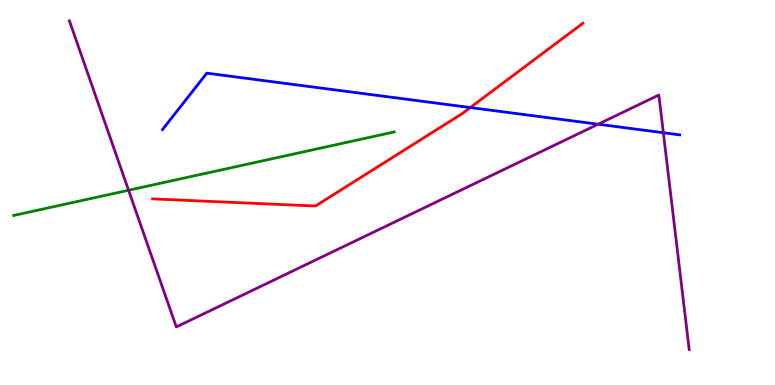[{'lines': ['blue', 'red'], 'intersections': [{'x': 6.07, 'y': 7.21}]}, {'lines': ['green', 'red'], 'intersections': []}, {'lines': ['purple', 'red'], 'intersections': []}, {'lines': ['blue', 'green'], 'intersections': []}, {'lines': ['blue', 'purple'], 'intersections': [{'x': 7.72, 'y': 6.77}, {'x': 8.56, 'y': 6.55}]}, {'lines': ['green', 'purple'], 'intersections': [{'x': 1.66, 'y': 5.06}]}]